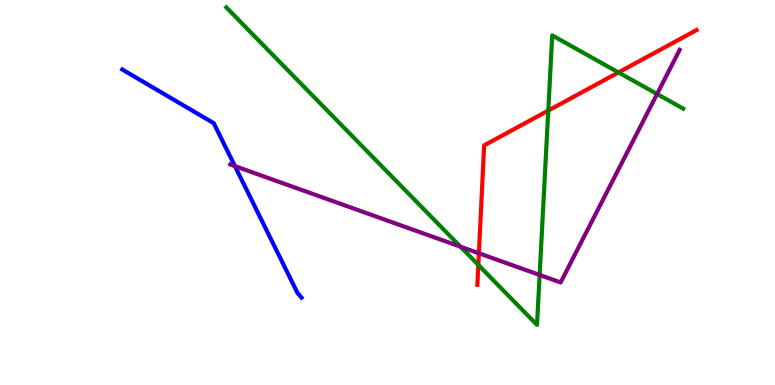[{'lines': ['blue', 'red'], 'intersections': []}, {'lines': ['green', 'red'], 'intersections': [{'x': 6.17, 'y': 3.12}, {'x': 7.07, 'y': 7.13}, {'x': 7.98, 'y': 8.12}]}, {'lines': ['purple', 'red'], 'intersections': [{'x': 6.18, 'y': 3.42}]}, {'lines': ['blue', 'green'], 'intersections': []}, {'lines': ['blue', 'purple'], 'intersections': [{'x': 3.03, 'y': 5.69}]}, {'lines': ['green', 'purple'], 'intersections': [{'x': 5.94, 'y': 3.59}, {'x': 6.96, 'y': 2.86}, {'x': 8.48, 'y': 7.56}]}]